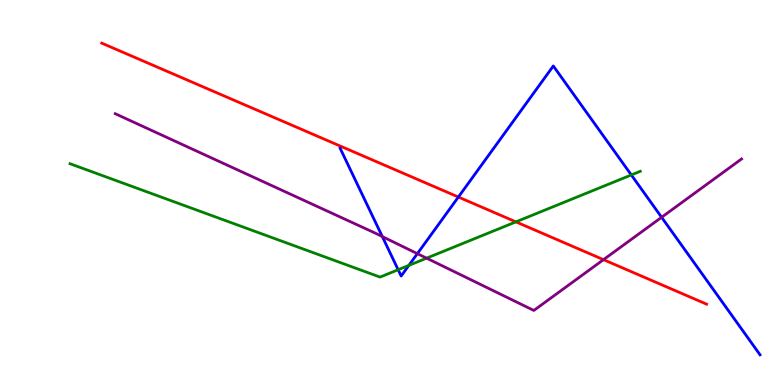[{'lines': ['blue', 'red'], 'intersections': [{'x': 5.91, 'y': 4.88}]}, {'lines': ['green', 'red'], 'intersections': [{'x': 6.66, 'y': 4.24}]}, {'lines': ['purple', 'red'], 'intersections': [{'x': 7.79, 'y': 3.26}]}, {'lines': ['blue', 'green'], 'intersections': [{'x': 5.14, 'y': 2.99}, {'x': 5.28, 'y': 3.11}, {'x': 8.15, 'y': 5.46}]}, {'lines': ['blue', 'purple'], 'intersections': [{'x': 4.93, 'y': 3.86}, {'x': 5.39, 'y': 3.41}, {'x': 8.54, 'y': 4.36}]}, {'lines': ['green', 'purple'], 'intersections': [{'x': 5.5, 'y': 3.29}]}]